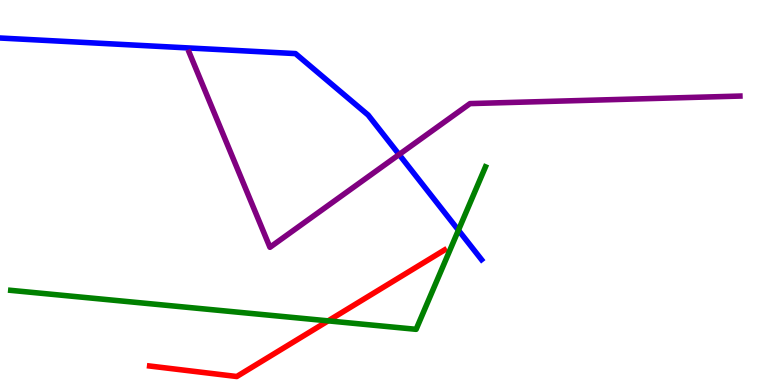[{'lines': ['blue', 'red'], 'intersections': []}, {'lines': ['green', 'red'], 'intersections': [{'x': 4.23, 'y': 1.67}]}, {'lines': ['purple', 'red'], 'intersections': []}, {'lines': ['blue', 'green'], 'intersections': [{'x': 5.92, 'y': 4.02}]}, {'lines': ['blue', 'purple'], 'intersections': [{'x': 5.15, 'y': 5.99}]}, {'lines': ['green', 'purple'], 'intersections': []}]